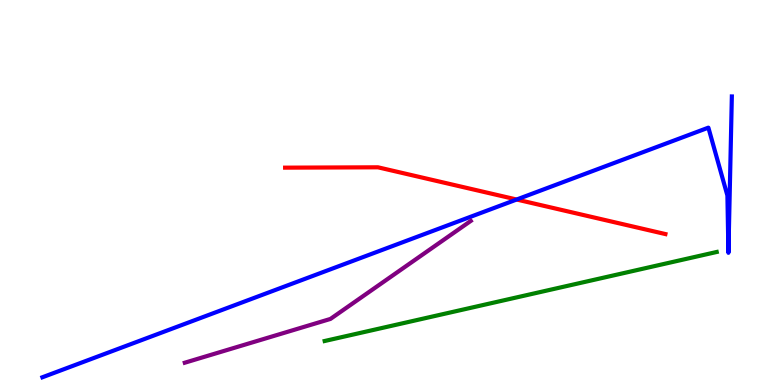[{'lines': ['blue', 'red'], 'intersections': [{'x': 6.67, 'y': 4.82}]}, {'lines': ['green', 'red'], 'intersections': []}, {'lines': ['purple', 'red'], 'intersections': []}, {'lines': ['blue', 'green'], 'intersections': []}, {'lines': ['blue', 'purple'], 'intersections': []}, {'lines': ['green', 'purple'], 'intersections': []}]